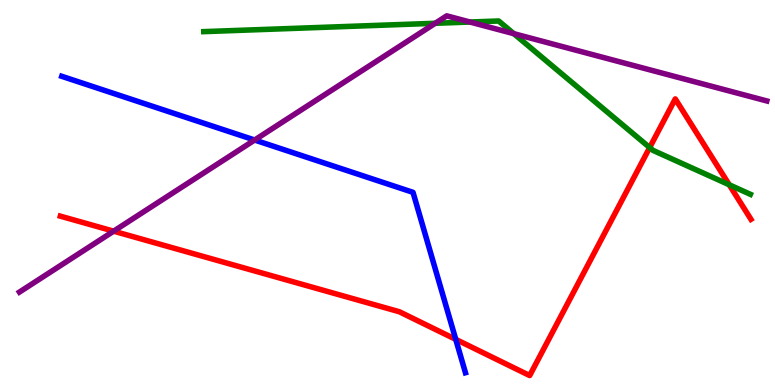[{'lines': ['blue', 'red'], 'intersections': [{'x': 5.88, 'y': 1.19}]}, {'lines': ['green', 'red'], 'intersections': [{'x': 8.38, 'y': 6.17}, {'x': 9.41, 'y': 5.2}]}, {'lines': ['purple', 'red'], 'intersections': [{'x': 1.47, 'y': 4.0}]}, {'lines': ['blue', 'green'], 'intersections': []}, {'lines': ['blue', 'purple'], 'intersections': [{'x': 3.29, 'y': 6.36}]}, {'lines': ['green', 'purple'], 'intersections': [{'x': 5.62, 'y': 9.4}, {'x': 6.06, 'y': 9.43}, {'x': 6.63, 'y': 9.13}]}]